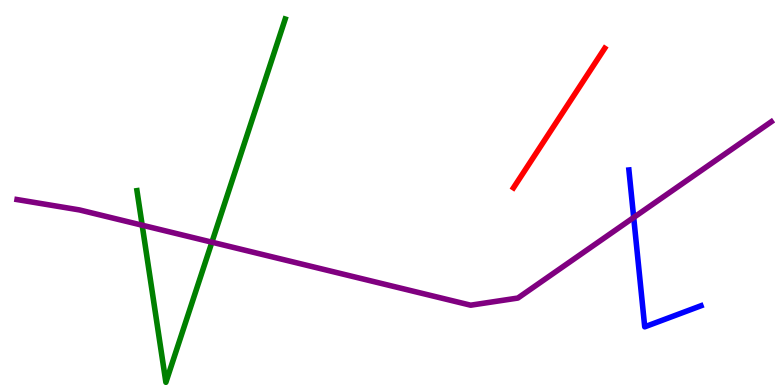[{'lines': ['blue', 'red'], 'intersections': []}, {'lines': ['green', 'red'], 'intersections': []}, {'lines': ['purple', 'red'], 'intersections': []}, {'lines': ['blue', 'green'], 'intersections': []}, {'lines': ['blue', 'purple'], 'intersections': [{'x': 8.18, 'y': 4.35}]}, {'lines': ['green', 'purple'], 'intersections': [{'x': 1.83, 'y': 4.15}, {'x': 2.73, 'y': 3.71}]}]